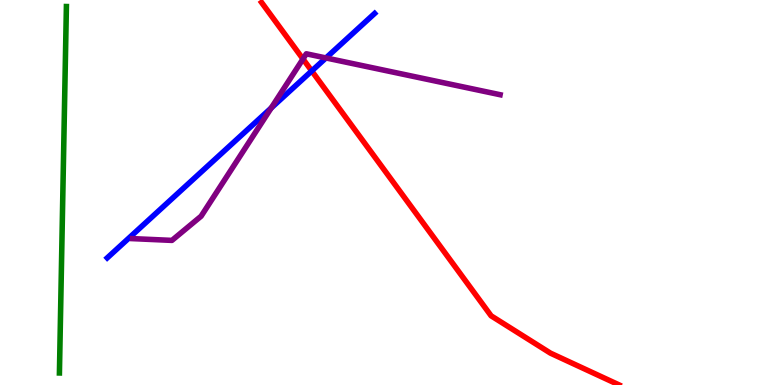[{'lines': ['blue', 'red'], 'intersections': [{'x': 4.02, 'y': 8.16}]}, {'lines': ['green', 'red'], 'intersections': []}, {'lines': ['purple', 'red'], 'intersections': [{'x': 3.91, 'y': 8.47}]}, {'lines': ['blue', 'green'], 'intersections': []}, {'lines': ['blue', 'purple'], 'intersections': [{'x': 3.5, 'y': 7.2}, {'x': 4.21, 'y': 8.49}]}, {'lines': ['green', 'purple'], 'intersections': []}]